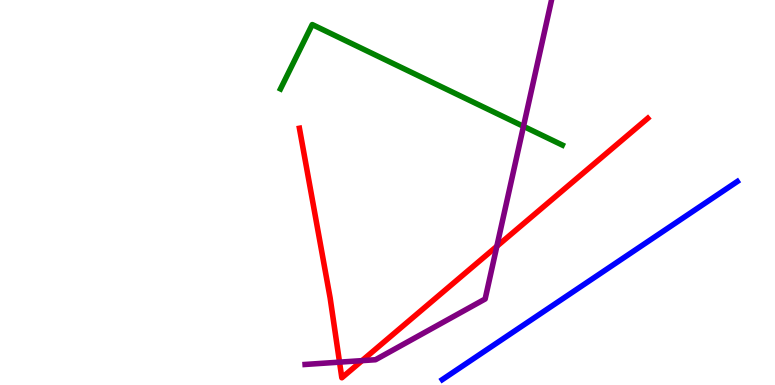[{'lines': ['blue', 'red'], 'intersections': []}, {'lines': ['green', 'red'], 'intersections': []}, {'lines': ['purple', 'red'], 'intersections': [{'x': 4.38, 'y': 0.594}, {'x': 4.67, 'y': 0.633}, {'x': 6.41, 'y': 3.6}]}, {'lines': ['blue', 'green'], 'intersections': []}, {'lines': ['blue', 'purple'], 'intersections': []}, {'lines': ['green', 'purple'], 'intersections': [{'x': 6.75, 'y': 6.72}]}]